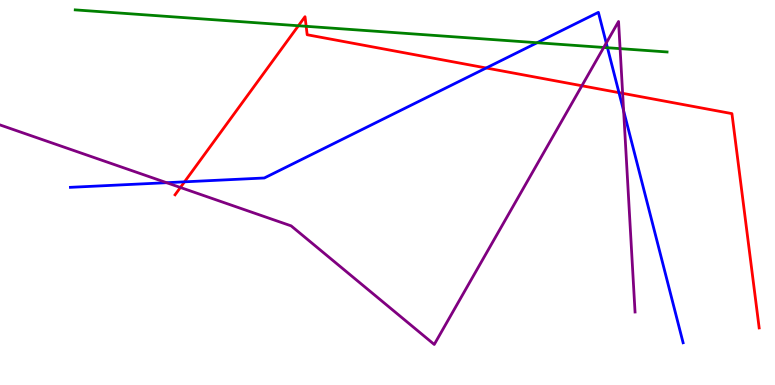[{'lines': ['blue', 'red'], 'intersections': [{'x': 2.38, 'y': 5.28}, {'x': 6.27, 'y': 8.23}, {'x': 7.99, 'y': 7.59}]}, {'lines': ['green', 'red'], 'intersections': [{'x': 3.85, 'y': 9.33}, {'x': 3.95, 'y': 9.32}]}, {'lines': ['purple', 'red'], 'intersections': [{'x': 2.33, 'y': 5.13}, {'x': 7.51, 'y': 7.77}, {'x': 8.03, 'y': 7.58}]}, {'lines': ['blue', 'green'], 'intersections': [{'x': 6.93, 'y': 8.89}, {'x': 7.84, 'y': 8.76}]}, {'lines': ['blue', 'purple'], 'intersections': [{'x': 2.15, 'y': 5.25}, {'x': 7.82, 'y': 8.88}, {'x': 8.05, 'y': 7.12}]}, {'lines': ['green', 'purple'], 'intersections': [{'x': 7.79, 'y': 8.77}, {'x': 8.0, 'y': 8.74}]}]